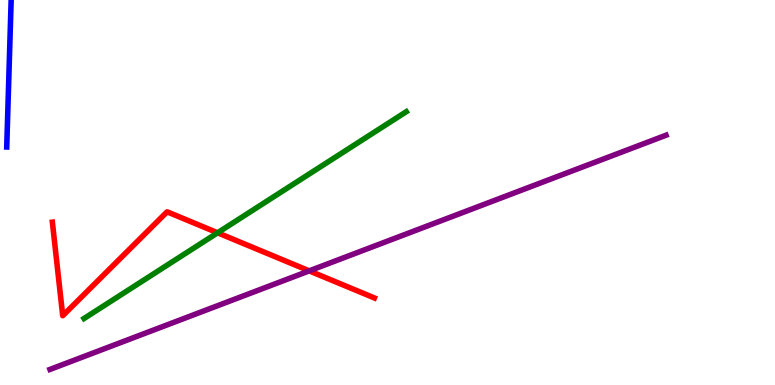[{'lines': ['blue', 'red'], 'intersections': []}, {'lines': ['green', 'red'], 'intersections': [{'x': 2.81, 'y': 3.95}]}, {'lines': ['purple', 'red'], 'intersections': [{'x': 3.99, 'y': 2.96}]}, {'lines': ['blue', 'green'], 'intersections': []}, {'lines': ['blue', 'purple'], 'intersections': []}, {'lines': ['green', 'purple'], 'intersections': []}]